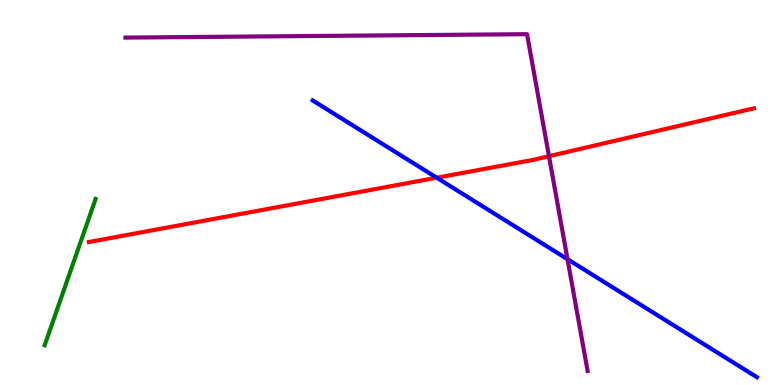[{'lines': ['blue', 'red'], 'intersections': [{'x': 5.64, 'y': 5.38}]}, {'lines': ['green', 'red'], 'intersections': []}, {'lines': ['purple', 'red'], 'intersections': [{'x': 7.08, 'y': 5.94}]}, {'lines': ['blue', 'green'], 'intersections': []}, {'lines': ['blue', 'purple'], 'intersections': [{'x': 7.32, 'y': 3.27}]}, {'lines': ['green', 'purple'], 'intersections': []}]